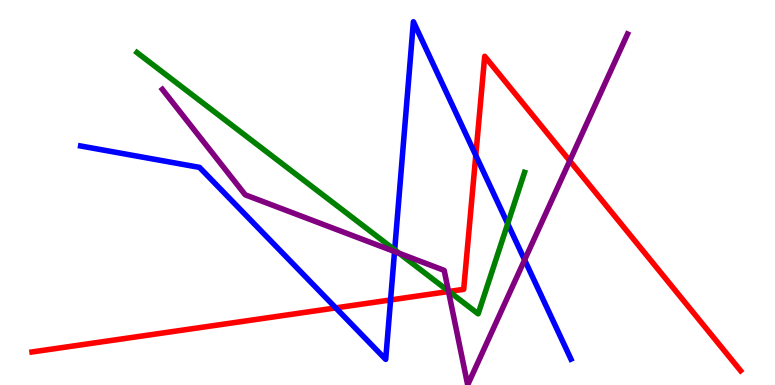[{'lines': ['blue', 'red'], 'intersections': [{'x': 4.33, 'y': 2.0}, {'x': 5.04, 'y': 2.21}, {'x': 6.14, 'y': 5.97}]}, {'lines': ['green', 'red'], 'intersections': [{'x': 5.79, 'y': 2.43}]}, {'lines': ['purple', 'red'], 'intersections': [{'x': 5.79, 'y': 2.43}, {'x': 7.35, 'y': 5.82}]}, {'lines': ['blue', 'green'], 'intersections': [{'x': 5.09, 'y': 3.51}, {'x': 6.55, 'y': 4.19}]}, {'lines': ['blue', 'purple'], 'intersections': [{'x': 5.09, 'y': 3.47}, {'x': 6.77, 'y': 3.25}]}, {'lines': ['green', 'purple'], 'intersections': [{'x': 5.15, 'y': 3.42}, {'x': 5.79, 'y': 2.44}]}]